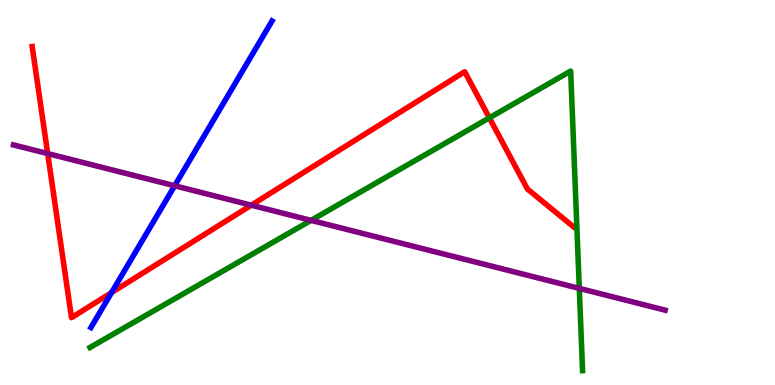[{'lines': ['blue', 'red'], 'intersections': [{'x': 1.44, 'y': 2.4}]}, {'lines': ['green', 'red'], 'intersections': [{'x': 6.31, 'y': 6.94}]}, {'lines': ['purple', 'red'], 'intersections': [{'x': 0.615, 'y': 6.01}, {'x': 3.24, 'y': 4.67}]}, {'lines': ['blue', 'green'], 'intersections': []}, {'lines': ['blue', 'purple'], 'intersections': [{'x': 2.25, 'y': 5.17}]}, {'lines': ['green', 'purple'], 'intersections': [{'x': 4.01, 'y': 4.28}, {'x': 7.47, 'y': 2.51}]}]